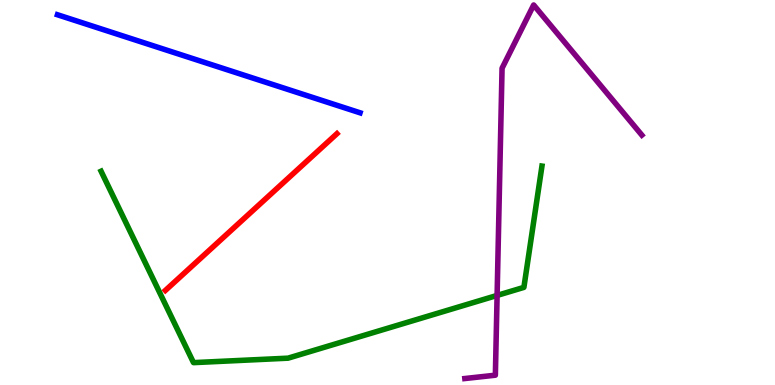[{'lines': ['blue', 'red'], 'intersections': []}, {'lines': ['green', 'red'], 'intersections': []}, {'lines': ['purple', 'red'], 'intersections': []}, {'lines': ['blue', 'green'], 'intersections': []}, {'lines': ['blue', 'purple'], 'intersections': []}, {'lines': ['green', 'purple'], 'intersections': [{'x': 6.41, 'y': 2.33}]}]